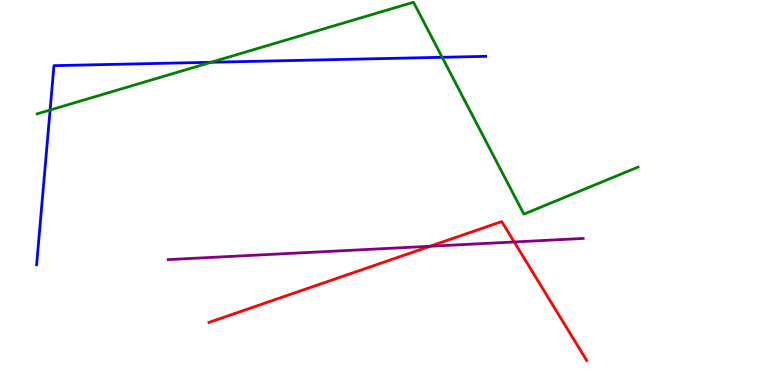[{'lines': ['blue', 'red'], 'intersections': []}, {'lines': ['green', 'red'], 'intersections': []}, {'lines': ['purple', 'red'], 'intersections': [{'x': 5.55, 'y': 3.6}, {'x': 6.63, 'y': 3.72}]}, {'lines': ['blue', 'green'], 'intersections': [{'x': 0.646, 'y': 7.14}, {'x': 2.72, 'y': 8.38}, {'x': 5.71, 'y': 8.51}]}, {'lines': ['blue', 'purple'], 'intersections': []}, {'lines': ['green', 'purple'], 'intersections': []}]